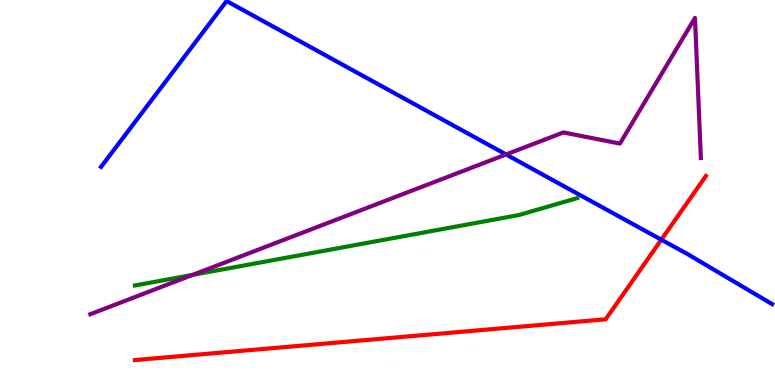[{'lines': ['blue', 'red'], 'intersections': [{'x': 8.53, 'y': 3.77}]}, {'lines': ['green', 'red'], 'intersections': []}, {'lines': ['purple', 'red'], 'intersections': []}, {'lines': ['blue', 'green'], 'intersections': []}, {'lines': ['blue', 'purple'], 'intersections': [{'x': 6.53, 'y': 5.99}]}, {'lines': ['green', 'purple'], 'intersections': [{'x': 2.49, 'y': 2.86}]}]